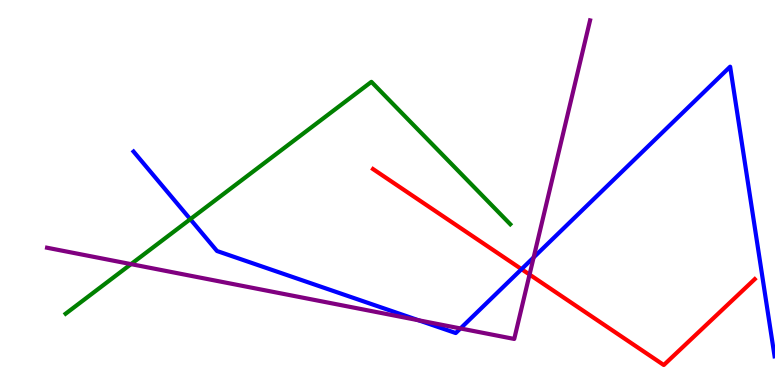[{'lines': ['blue', 'red'], 'intersections': [{'x': 6.73, 'y': 3.01}]}, {'lines': ['green', 'red'], 'intersections': []}, {'lines': ['purple', 'red'], 'intersections': [{'x': 6.83, 'y': 2.87}]}, {'lines': ['blue', 'green'], 'intersections': [{'x': 2.46, 'y': 4.31}]}, {'lines': ['blue', 'purple'], 'intersections': [{'x': 5.4, 'y': 1.68}, {'x': 5.94, 'y': 1.47}, {'x': 6.89, 'y': 3.31}]}, {'lines': ['green', 'purple'], 'intersections': [{'x': 1.69, 'y': 3.14}]}]